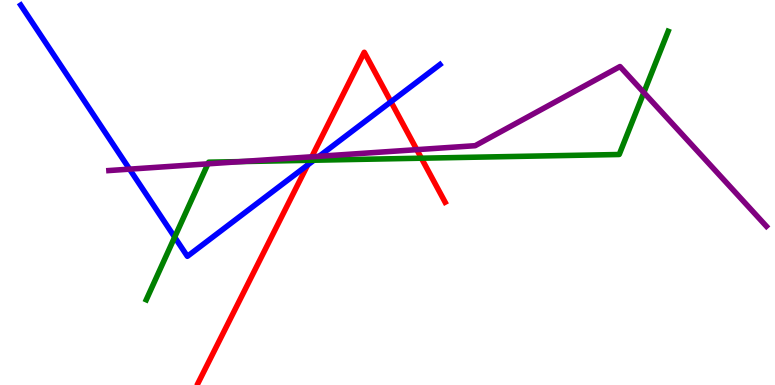[{'lines': ['blue', 'red'], 'intersections': [{'x': 3.97, 'y': 5.71}, {'x': 5.04, 'y': 7.36}]}, {'lines': ['green', 'red'], 'intersections': [{'x': 4.0, 'y': 5.84}, {'x': 5.44, 'y': 5.89}]}, {'lines': ['purple', 'red'], 'intersections': [{'x': 4.02, 'y': 5.93}, {'x': 5.38, 'y': 6.11}]}, {'lines': ['blue', 'green'], 'intersections': [{'x': 2.25, 'y': 3.84}, {'x': 4.05, 'y': 5.84}]}, {'lines': ['blue', 'purple'], 'intersections': [{'x': 1.67, 'y': 5.61}, {'x': 4.12, 'y': 5.94}]}, {'lines': ['green', 'purple'], 'intersections': [{'x': 2.68, 'y': 5.74}, {'x': 3.11, 'y': 5.8}, {'x': 8.31, 'y': 7.6}]}]